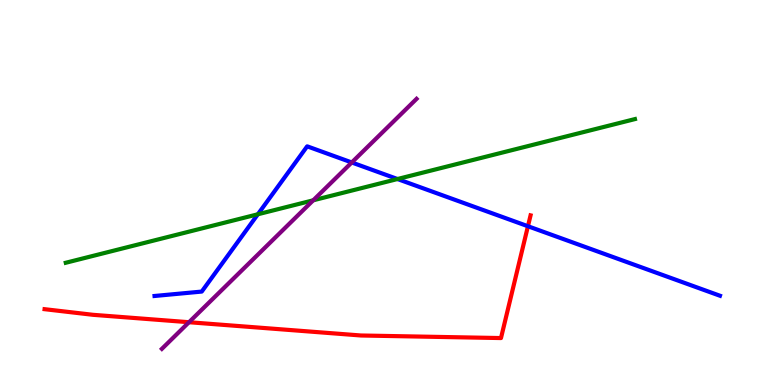[{'lines': ['blue', 'red'], 'intersections': [{'x': 6.81, 'y': 4.12}]}, {'lines': ['green', 'red'], 'intersections': []}, {'lines': ['purple', 'red'], 'intersections': [{'x': 2.44, 'y': 1.63}]}, {'lines': ['blue', 'green'], 'intersections': [{'x': 3.33, 'y': 4.43}, {'x': 5.13, 'y': 5.35}]}, {'lines': ['blue', 'purple'], 'intersections': [{'x': 4.54, 'y': 5.78}]}, {'lines': ['green', 'purple'], 'intersections': [{'x': 4.04, 'y': 4.8}]}]